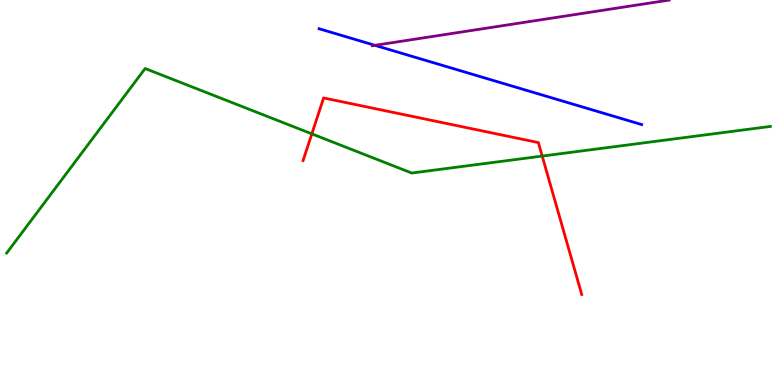[{'lines': ['blue', 'red'], 'intersections': []}, {'lines': ['green', 'red'], 'intersections': [{'x': 4.02, 'y': 6.52}, {'x': 7.0, 'y': 5.95}]}, {'lines': ['purple', 'red'], 'intersections': []}, {'lines': ['blue', 'green'], 'intersections': []}, {'lines': ['blue', 'purple'], 'intersections': [{'x': 4.84, 'y': 8.82}]}, {'lines': ['green', 'purple'], 'intersections': []}]